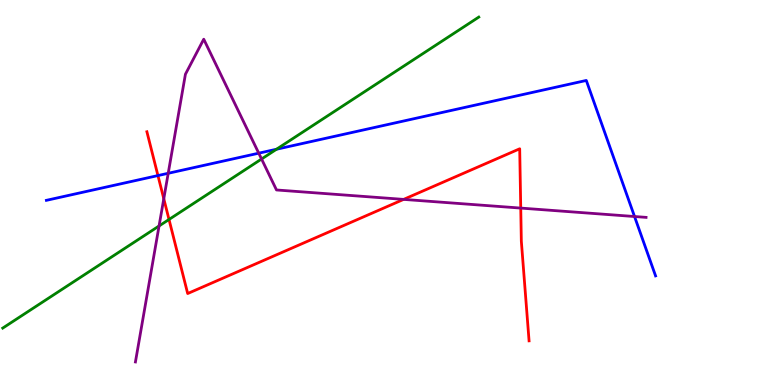[{'lines': ['blue', 'red'], 'intersections': [{'x': 2.04, 'y': 5.44}]}, {'lines': ['green', 'red'], 'intersections': [{'x': 2.18, 'y': 4.3}]}, {'lines': ['purple', 'red'], 'intersections': [{'x': 2.11, 'y': 4.84}, {'x': 5.21, 'y': 4.82}, {'x': 6.72, 'y': 4.6}]}, {'lines': ['blue', 'green'], 'intersections': [{'x': 3.57, 'y': 6.12}]}, {'lines': ['blue', 'purple'], 'intersections': [{'x': 2.17, 'y': 5.5}, {'x': 3.34, 'y': 6.02}, {'x': 8.19, 'y': 4.38}]}, {'lines': ['green', 'purple'], 'intersections': [{'x': 2.05, 'y': 4.13}, {'x': 3.37, 'y': 5.87}]}]